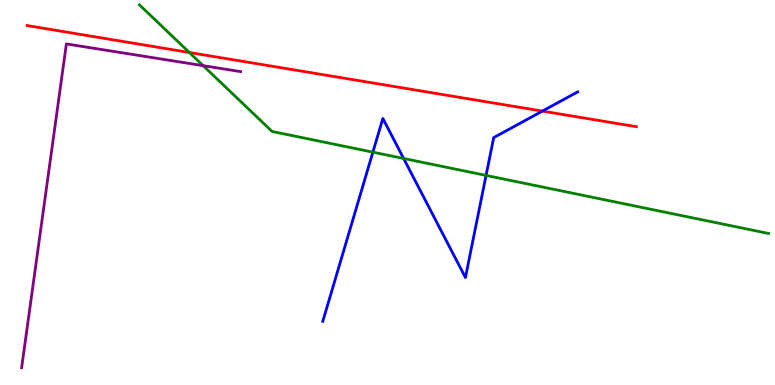[{'lines': ['blue', 'red'], 'intersections': [{'x': 7.0, 'y': 7.11}]}, {'lines': ['green', 'red'], 'intersections': [{'x': 2.44, 'y': 8.64}]}, {'lines': ['purple', 'red'], 'intersections': []}, {'lines': ['blue', 'green'], 'intersections': [{'x': 4.81, 'y': 6.05}, {'x': 5.21, 'y': 5.88}, {'x': 6.27, 'y': 5.44}]}, {'lines': ['blue', 'purple'], 'intersections': []}, {'lines': ['green', 'purple'], 'intersections': [{'x': 2.62, 'y': 8.29}]}]